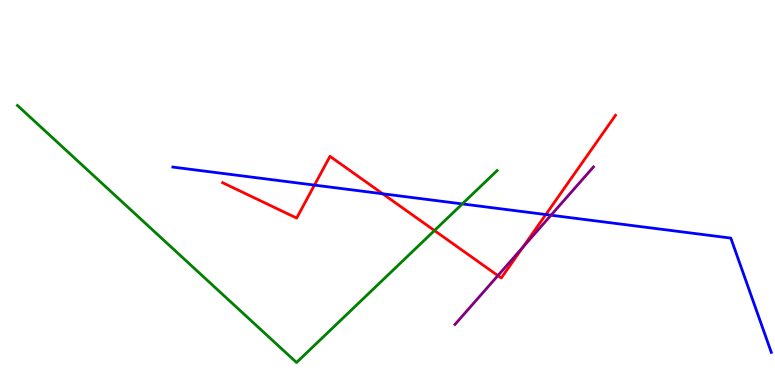[{'lines': ['blue', 'red'], 'intersections': [{'x': 4.06, 'y': 5.19}, {'x': 4.94, 'y': 4.97}, {'x': 7.04, 'y': 4.43}]}, {'lines': ['green', 'red'], 'intersections': [{'x': 5.61, 'y': 4.01}]}, {'lines': ['purple', 'red'], 'intersections': [{'x': 6.42, 'y': 2.84}, {'x': 6.75, 'y': 3.58}]}, {'lines': ['blue', 'green'], 'intersections': [{'x': 5.96, 'y': 4.7}]}, {'lines': ['blue', 'purple'], 'intersections': [{'x': 7.11, 'y': 4.41}]}, {'lines': ['green', 'purple'], 'intersections': []}]